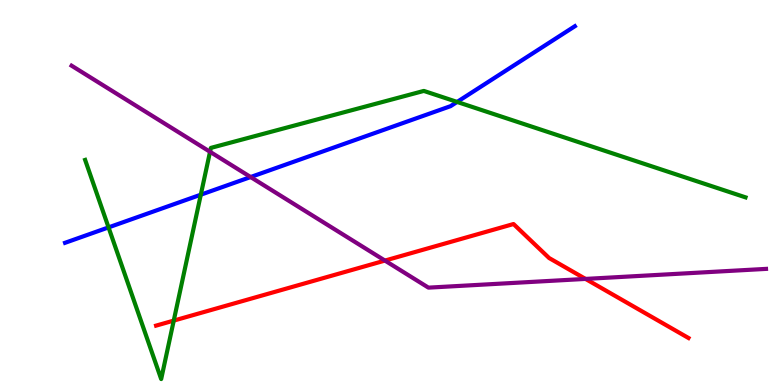[{'lines': ['blue', 'red'], 'intersections': []}, {'lines': ['green', 'red'], 'intersections': [{'x': 2.24, 'y': 1.67}]}, {'lines': ['purple', 'red'], 'intersections': [{'x': 4.97, 'y': 3.23}, {'x': 7.56, 'y': 2.76}]}, {'lines': ['blue', 'green'], 'intersections': [{'x': 1.4, 'y': 4.09}, {'x': 2.59, 'y': 4.94}, {'x': 5.9, 'y': 7.35}]}, {'lines': ['blue', 'purple'], 'intersections': [{'x': 3.23, 'y': 5.4}]}, {'lines': ['green', 'purple'], 'intersections': [{'x': 2.71, 'y': 6.06}]}]